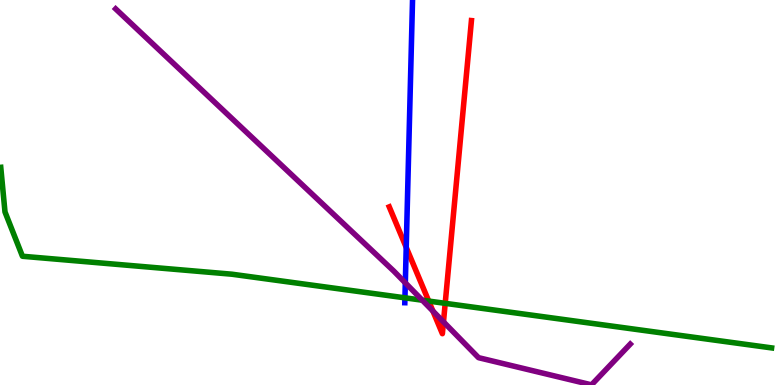[{'lines': ['blue', 'red'], 'intersections': [{'x': 5.24, 'y': 3.57}]}, {'lines': ['green', 'red'], 'intersections': [{'x': 5.53, 'y': 2.18}, {'x': 5.74, 'y': 2.12}]}, {'lines': ['purple', 'red'], 'intersections': [{'x': 5.59, 'y': 1.92}, {'x': 5.72, 'y': 1.64}]}, {'lines': ['blue', 'green'], 'intersections': [{'x': 5.22, 'y': 2.26}]}, {'lines': ['blue', 'purple'], 'intersections': [{'x': 5.23, 'y': 2.65}]}, {'lines': ['green', 'purple'], 'intersections': [{'x': 5.45, 'y': 2.2}]}]